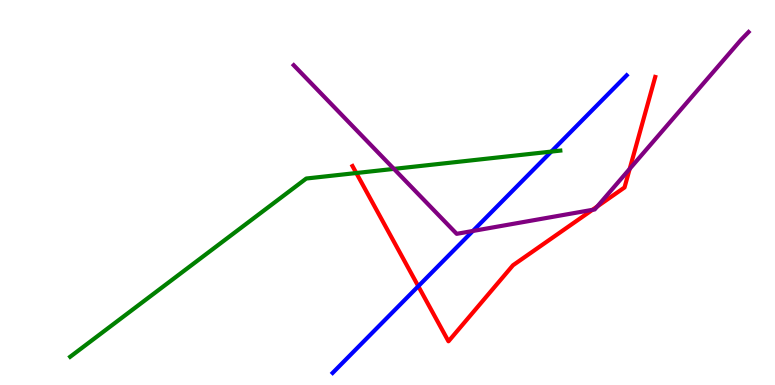[{'lines': ['blue', 'red'], 'intersections': [{'x': 5.4, 'y': 2.57}]}, {'lines': ['green', 'red'], 'intersections': [{'x': 4.6, 'y': 5.51}]}, {'lines': ['purple', 'red'], 'intersections': [{'x': 7.64, 'y': 4.55}, {'x': 7.71, 'y': 4.64}, {'x': 8.12, 'y': 5.61}]}, {'lines': ['blue', 'green'], 'intersections': [{'x': 7.11, 'y': 6.06}]}, {'lines': ['blue', 'purple'], 'intersections': [{'x': 6.1, 'y': 4.0}]}, {'lines': ['green', 'purple'], 'intersections': [{'x': 5.08, 'y': 5.61}]}]